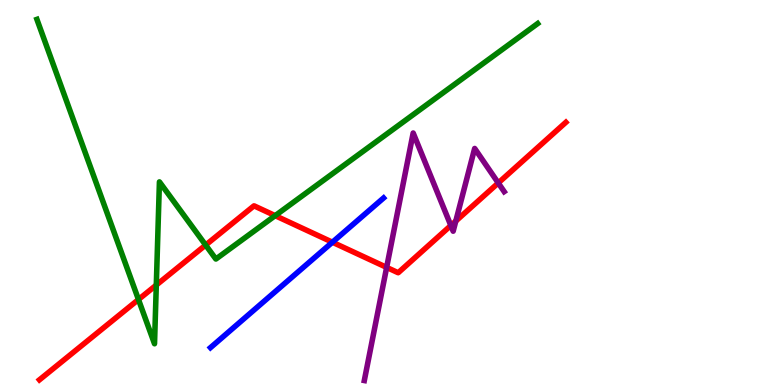[{'lines': ['blue', 'red'], 'intersections': [{'x': 4.29, 'y': 3.71}]}, {'lines': ['green', 'red'], 'intersections': [{'x': 1.79, 'y': 2.22}, {'x': 2.02, 'y': 2.6}, {'x': 2.65, 'y': 3.64}, {'x': 3.55, 'y': 4.4}]}, {'lines': ['purple', 'red'], 'intersections': [{'x': 4.99, 'y': 3.05}, {'x': 5.82, 'y': 4.14}, {'x': 5.88, 'y': 4.26}, {'x': 6.43, 'y': 5.25}]}, {'lines': ['blue', 'green'], 'intersections': []}, {'lines': ['blue', 'purple'], 'intersections': []}, {'lines': ['green', 'purple'], 'intersections': []}]